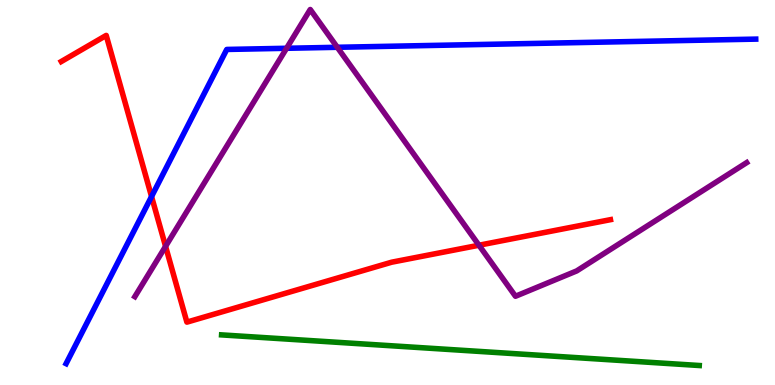[{'lines': ['blue', 'red'], 'intersections': [{'x': 1.96, 'y': 4.9}]}, {'lines': ['green', 'red'], 'intersections': []}, {'lines': ['purple', 'red'], 'intersections': [{'x': 2.14, 'y': 3.6}, {'x': 6.18, 'y': 3.63}]}, {'lines': ['blue', 'green'], 'intersections': []}, {'lines': ['blue', 'purple'], 'intersections': [{'x': 3.7, 'y': 8.75}, {'x': 4.35, 'y': 8.77}]}, {'lines': ['green', 'purple'], 'intersections': []}]